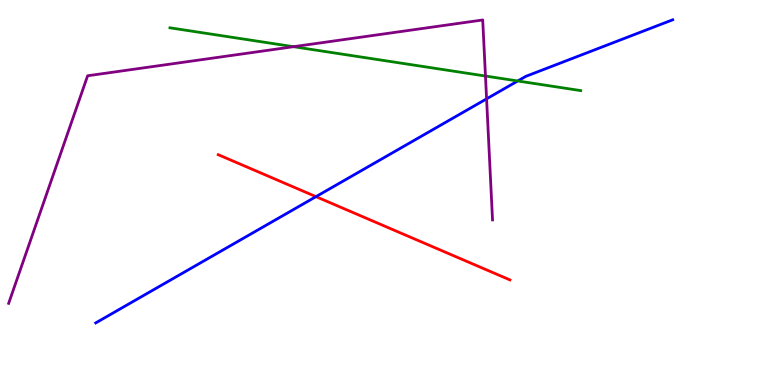[{'lines': ['blue', 'red'], 'intersections': [{'x': 4.08, 'y': 4.89}]}, {'lines': ['green', 'red'], 'intersections': []}, {'lines': ['purple', 'red'], 'intersections': []}, {'lines': ['blue', 'green'], 'intersections': [{'x': 6.68, 'y': 7.9}]}, {'lines': ['blue', 'purple'], 'intersections': [{'x': 6.28, 'y': 7.43}]}, {'lines': ['green', 'purple'], 'intersections': [{'x': 3.79, 'y': 8.79}, {'x': 6.26, 'y': 8.02}]}]